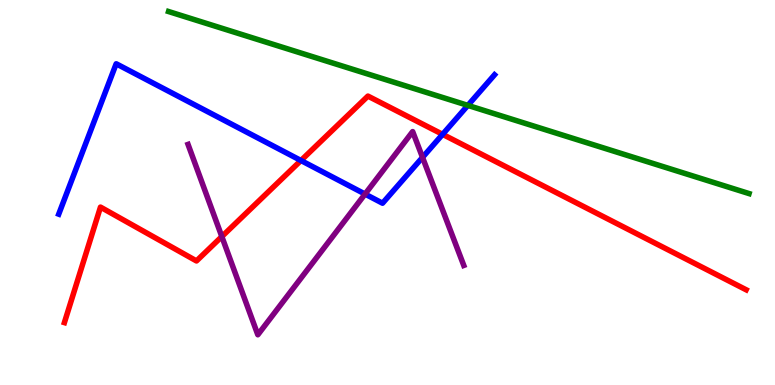[{'lines': ['blue', 'red'], 'intersections': [{'x': 3.88, 'y': 5.83}, {'x': 5.71, 'y': 6.51}]}, {'lines': ['green', 'red'], 'intersections': []}, {'lines': ['purple', 'red'], 'intersections': [{'x': 2.86, 'y': 3.86}]}, {'lines': ['blue', 'green'], 'intersections': [{'x': 6.04, 'y': 7.26}]}, {'lines': ['blue', 'purple'], 'intersections': [{'x': 4.71, 'y': 4.96}, {'x': 5.45, 'y': 5.91}]}, {'lines': ['green', 'purple'], 'intersections': []}]